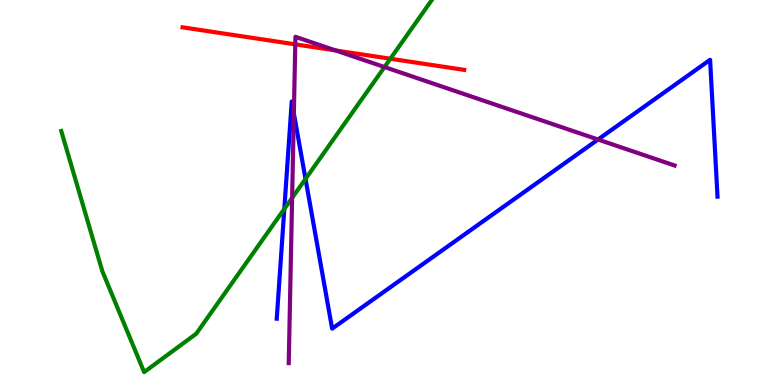[{'lines': ['blue', 'red'], 'intersections': []}, {'lines': ['green', 'red'], 'intersections': [{'x': 5.04, 'y': 8.47}]}, {'lines': ['purple', 'red'], 'intersections': [{'x': 3.81, 'y': 8.85}, {'x': 4.33, 'y': 8.69}]}, {'lines': ['blue', 'green'], 'intersections': [{'x': 3.67, 'y': 4.57}, {'x': 3.94, 'y': 5.35}]}, {'lines': ['blue', 'purple'], 'intersections': [{'x': 3.79, 'y': 7.06}, {'x': 7.72, 'y': 6.38}]}, {'lines': ['green', 'purple'], 'intersections': [{'x': 3.77, 'y': 4.86}, {'x': 4.96, 'y': 8.26}]}]